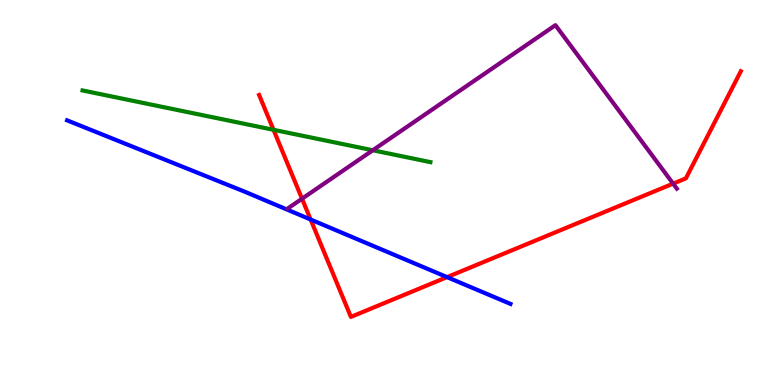[{'lines': ['blue', 'red'], 'intersections': [{'x': 4.01, 'y': 4.3}, {'x': 5.77, 'y': 2.8}]}, {'lines': ['green', 'red'], 'intersections': [{'x': 3.53, 'y': 6.63}]}, {'lines': ['purple', 'red'], 'intersections': [{'x': 3.9, 'y': 4.84}, {'x': 8.69, 'y': 5.23}]}, {'lines': ['blue', 'green'], 'intersections': []}, {'lines': ['blue', 'purple'], 'intersections': []}, {'lines': ['green', 'purple'], 'intersections': [{'x': 4.81, 'y': 6.1}]}]